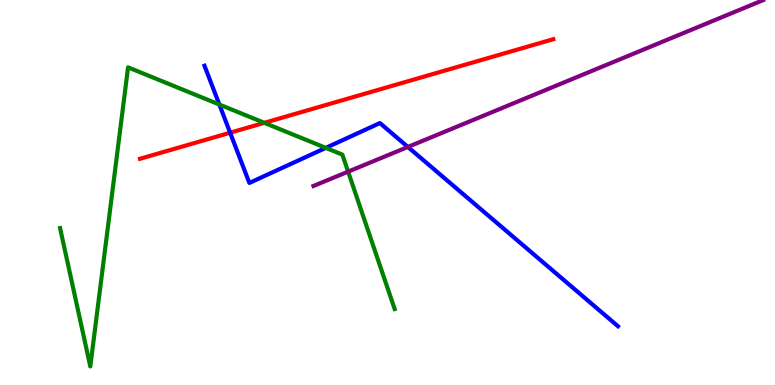[{'lines': ['blue', 'red'], 'intersections': [{'x': 2.97, 'y': 6.55}]}, {'lines': ['green', 'red'], 'intersections': [{'x': 3.41, 'y': 6.81}]}, {'lines': ['purple', 'red'], 'intersections': []}, {'lines': ['blue', 'green'], 'intersections': [{'x': 2.83, 'y': 7.29}, {'x': 4.2, 'y': 6.16}]}, {'lines': ['blue', 'purple'], 'intersections': [{'x': 5.26, 'y': 6.18}]}, {'lines': ['green', 'purple'], 'intersections': [{'x': 4.49, 'y': 5.54}]}]